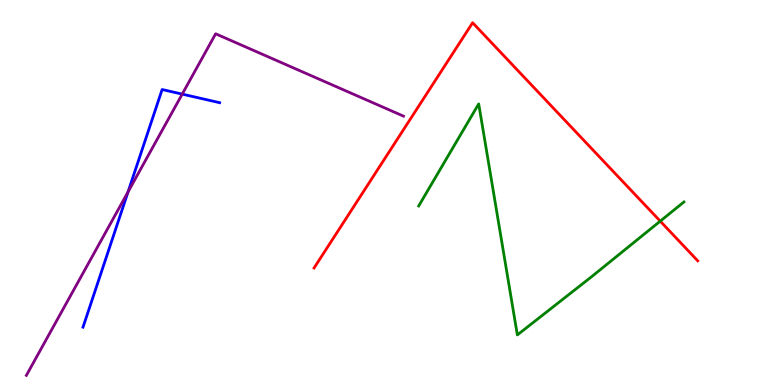[{'lines': ['blue', 'red'], 'intersections': []}, {'lines': ['green', 'red'], 'intersections': [{'x': 8.52, 'y': 4.26}]}, {'lines': ['purple', 'red'], 'intersections': []}, {'lines': ['blue', 'green'], 'intersections': []}, {'lines': ['blue', 'purple'], 'intersections': [{'x': 1.65, 'y': 5.02}, {'x': 2.35, 'y': 7.56}]}, {'lines': ['green', 'purple'], 'intersections': []}]